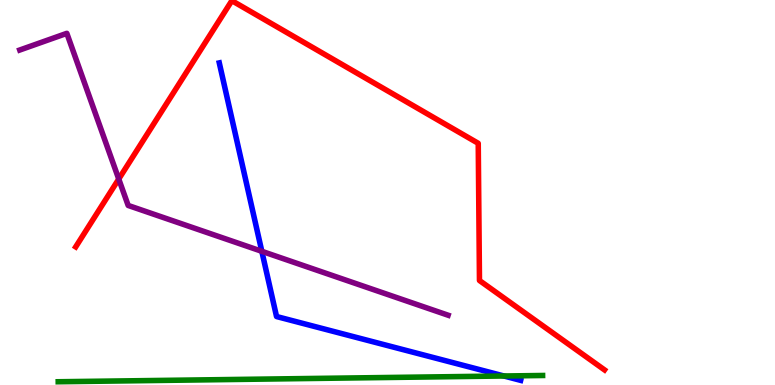[{'lines': ['blue', 'red'], 'intersections': []}, {'lines': ['green', 'red'], 'intersections': []}, {'lines': ['purple', 'red'], 'intersections': [{'x': 1.53, 'y': 5.35}]}, {'lines': ['blue', 'green'], 'intersections': [{'x': 6.5, 'y': 0.234}]}, {'lines': ['blue', 'purple'], 'intersections': [{'x': 3.38, 'y': 3.47}]}, {'lines': ['green', 'purple'], 'intersections': []}]